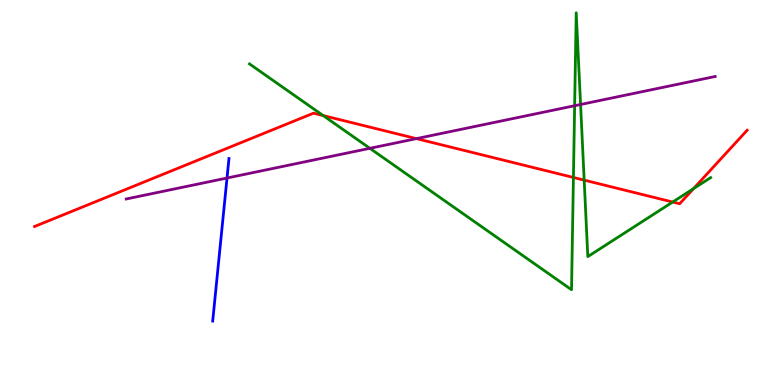[{'lines': ['blue', 'red'], 'intersections': []}, {'lines': ['green', 'red'], 'intersections': [{'x': 4.17, 'y': 7.0}, {'x': 7.4, 'y': 5.39}, {'x': 7.54, 'y': 5.32}, {'x': 8.68, 'y': 4.75}, {'x': 8.95, 'y': 5.1}]}, {'lines': ['purple', 'red'], 'intersections': [{'x': 5.37, 'y': 6.4}]}, {'lines': ['blue', 'green'], 'intersections': []}, {'lines': ['blue', 'purple'], 'intersections': [{'x': 2.93, 'y': 5.38}]}, {'lines': ['green', 'purple'], 'intersections': [{'x': 4.77, 'y': 6.15}, {'x': 7.41, 'y': 7.25}, {'x': 7.49, 'y': 7.29}]}]